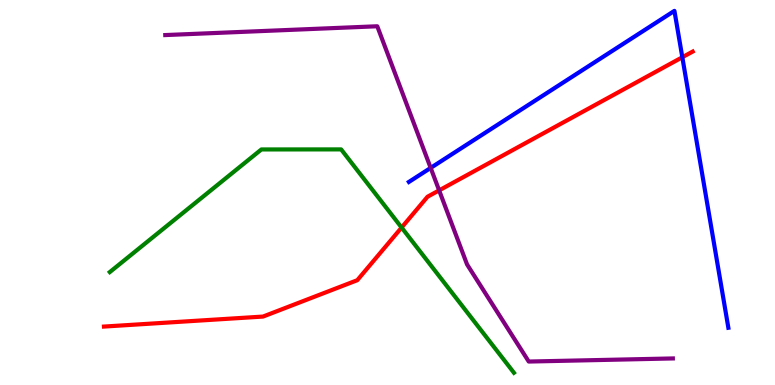[{'lines': ['blue', 'red'], 'intersections': [{'x': 8.8, 'y': 8.51}]}, {'lines': ['green', 'red'], 'intersections': [{'x': 5.18, 'y': 4.09}]}, {'lines': ['purple', 'red'], 'intersections': [{'x': 5.67, 'y': 5.06}]}, {'lines': ['blue', 'green'], 'intersections': []}, {'lines': ['blue', 'purple'], 'intersections': [{'x': 5.56, 'y': 5.64}]}, {'lines': ['green', 'purple'], 'intersections': []}]